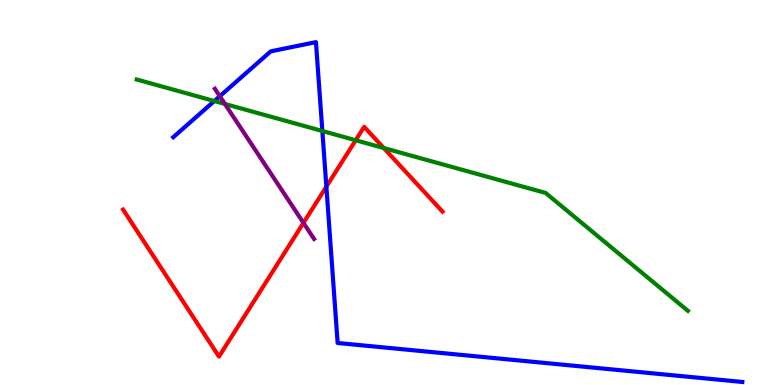[{'lines': ['blue', 'red'], 'intersections': [{'x': 4.21, 'y': 5.15}]}, {'lines': ['green', 'red'], 'intersections': [{'x': 4.59, 'y': 6.36}, {'x': 4.95, 'y': 6.15}]}, {'lines': ['purple', 'red'], 'intersections': [{'x': 3.92, 'y': 4.21}]}, {'lines': ['blue', 'green'], 'intersections': [{'x': 2.77, 'y': 7.38}, {'x': 4.16, 'y': 6.6}]}, {'lines': ['blue', 'purple'], 'intersections': [{'x': 2.84, 'y': 7.5}]}, {'lines': ['green', 'purple'], 'intersections': [{'x': 2.9, 'y': 7.3}]}]